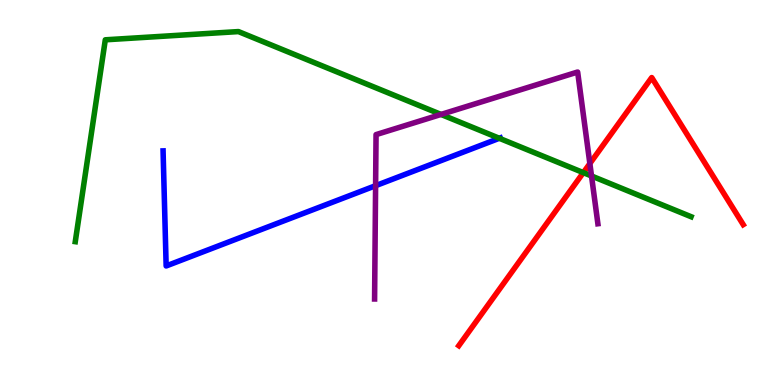[{'lines': ['blue', 'red'], 'intersections': []}, {'lines': ['green', 'red'], 'intersections': [{'x': 7.53, 'y': 5.52}]}, {'lines': ['purple', 'red'], 'intersections': [{'x': 7.61, 'y': 5.75}]}, {'lines': ['blue', 'green'], 'intersections': [{'x': 6.44, 'y': 6.41}]}, {'lines': ['blue', 'purple'], 'intersections': [{'x': 4.85, 'y': 5.18}]}, {'lines': ['green', 'purple'], 'intersections': [{'x': 5.69, 'y': 7.03}, {'x': 7.63, 'y': 5.43}]}]